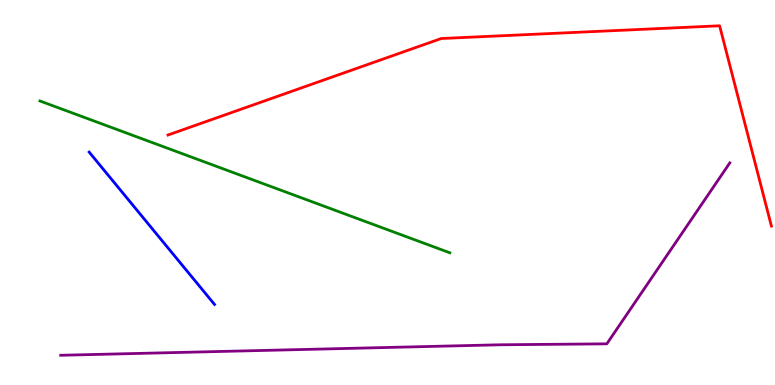[{'lines': ['blue', 'red'], 'intersections': []}, {'lines': ['green', 'red'], 'intersections': []}, {'lines': ['purple', 'red'], 'intersections': []}, {'lines': ['blue', 'green'], 'intersections': []}, {'lines': ['blue', 'purple'], 'intersections': []}, {'lines': ['green', 'purple'], 'intersections': []}]